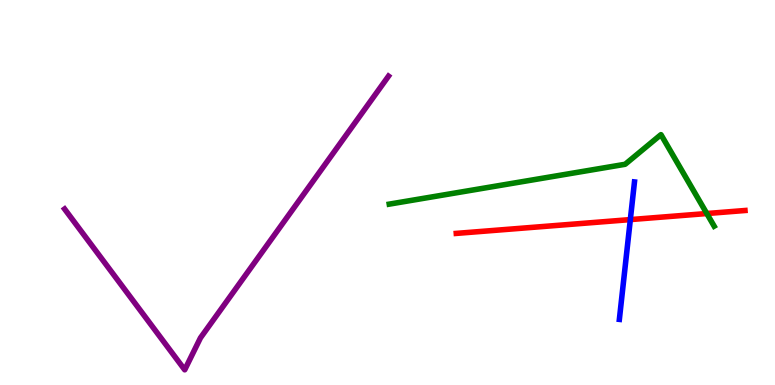[{'lines': ['blue', 'red'], 'intersections': [{'x': 8.13, 'y': 4.3}]}, {'lines': ['green', 'red'], 'intersections': [{'x': 9.12, 'y': 4.45}]}, {'lines': ['purple', 'red'], 'intersections': []}, {'lines': ['blue', 'green'], 'intersections': []}, {'lines': ['blue', 'purple'], 'intersections': []}, {'lines': ['green', 'purple'], 'intersections': []}]